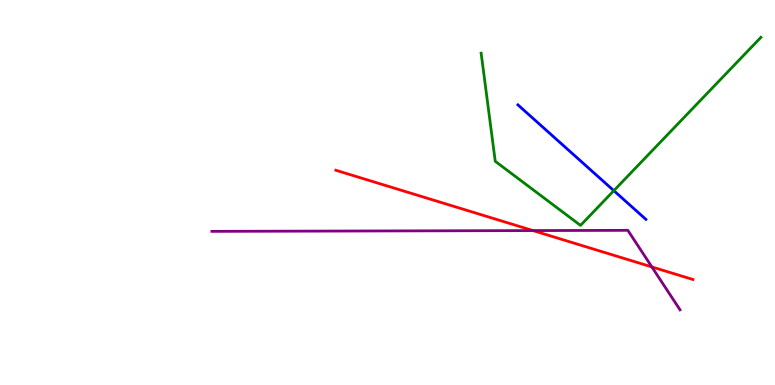[{'lines': ['blue', 'red'], 'intersections': []}, {'lines': ['green', 'red'], 'intersections': []}, {'lines': ['purple', 'red'], 'intersections': [{'x': 6.88, 'y': 4.01}, {'x': 8.41, 'y': 3.07}]}, {'lines': ['blue', 'green'], 'intersections': [{'x': 7.92, 'y': 5.05}]}, {'lines': ['blue', 'purple'], 'intersections': []}, {'lines': ['green', 'purple'], 'intersections': []}]